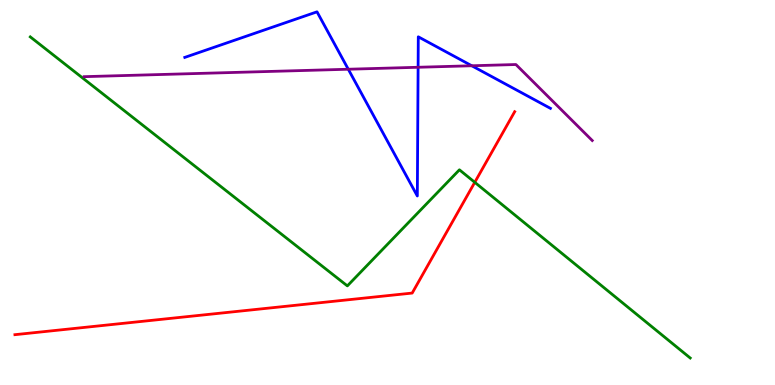[{'lines': ['blue', 'red'], 'intersections': []}, {'lines': ['green', 'red'], 'intersections': [{'x': 6.13, 'y': 5.26}]}, {'lines': ['purple', 'red'], 'intersections': []}, {'lines': ['blue', 'green'], 'intersections': []}, {'lines': ['blue', 'purple'], 'intersections': [{'x': 4.49, 'y': 8.2}, {'x': 5.39, 'y': 8.25}, {'x': 6.09, 'y': 8.29}]}, {'lines': ['green', 'purple'], 'intersections': []}]